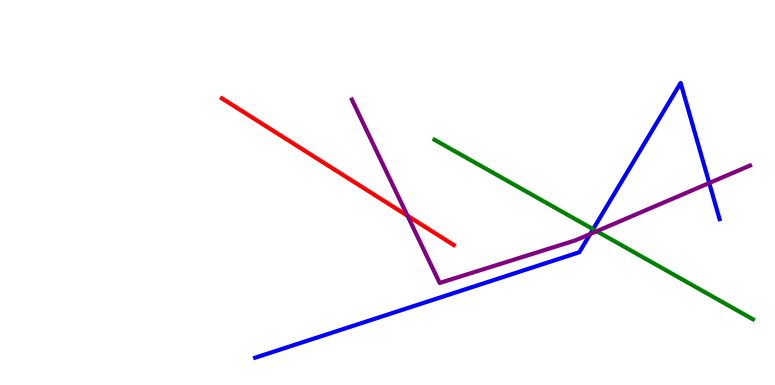[{'lines': ['blue', 'red'], 'intersections': []}, {'lines': ['green', 'red'], 'intersections': []}, {'lines': ['purple', 'red'], 'intersections': [{'x': 5.26, 'y': 4.39}]}, {'lines': ['blue', 'green'], 'intersections': [{'x': 7.65, 'y': 4.05}]}, {'lines': ['blue', 'purple'], 'intersections': [{'x': 7.62, 'y': 3.92}, {'x': 9.15, 'y': 5.25}]}, {'lines': ['green', 'purple'], 'intersections': [{'x': 7.7, 'y': 3.99}]}]